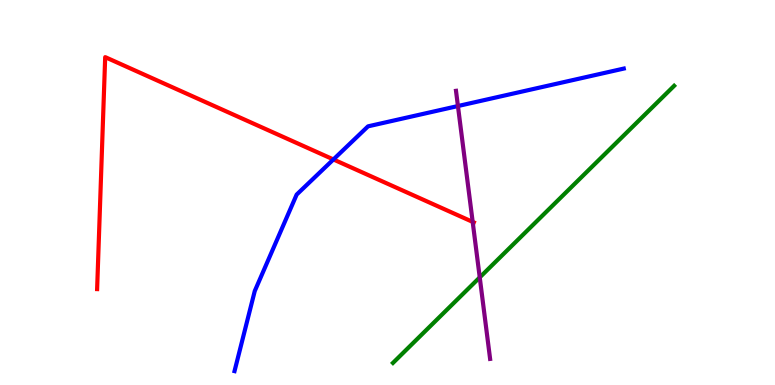[{'lines': ['blue', 'red'], 'intersections': [{'x': 4.3, 'y': 5.86}]}, {'lines': ['green', 'red'], 'intersections': []}, {'lines': ['purple', 'red'], 'intersections': [{'x': 6.1, 'y': 4.24}]}, {'lines': ['blue', 'green'], 'intersections': []}, {'lines': ['blue', 'purple'], 'intersections': [{'x': 5.91, 'y': 7.25}]}, {'lines': ['green', 'purple'], 'intersections': [{'x': 6.19, 'y': 2.79}]}]